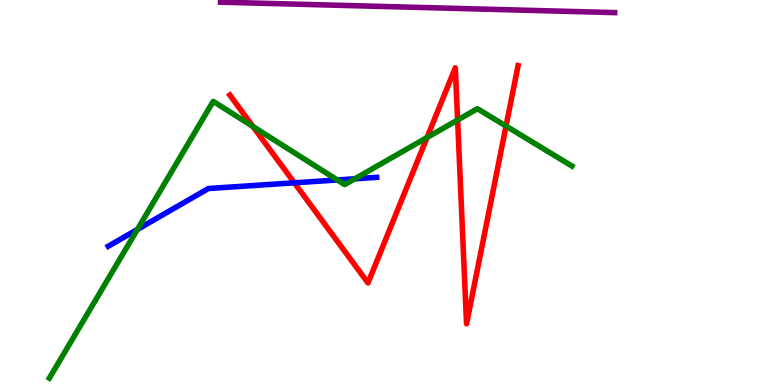[{'lines': ['blue', 'red'], 'intersections': [{'x': 3.8, 'y': 5.25}]}, {'lines': ['green', 'red'], 'intersections': [{'x': 3.26, 'y': 6.71}, {'x': 5.51, 'y': 6.43}, {'x': 5.9, 'y': 6.88}, {'x': 6.53, 'y': 6.73}]}, {'lines': ['purple', 'red'], 'intersections': []}, {'lines': ['blue', 'green'], 'intersections': [{'x': 1.77, 'y': 4.04}, {'x': 4.35, 'y': 5.33}, {'x': 4.58, 'y': 5.36}]}, {'lines': ['blue', 'purple'], 'intersections': []}, {'lines': ['green', 'purple'], 'intersections': []}]